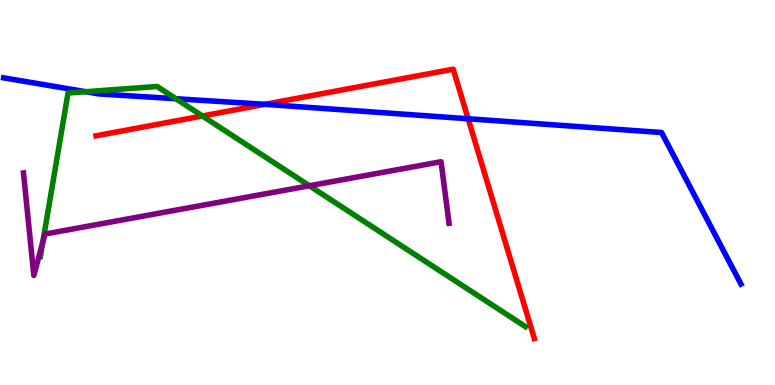[{'lines': ['blue', 'red'], 'intersections': [{'x': 3.42, 'y': 7.29}, {'x': 6.04, 'y': 6.92}]}, {'lines': ['green', 'red'], 'intersections': [{'x': 2.61, 'y': 6.99}]}, {'lines': ['purple', 'red'], 'intersections': []}, {'lines': ['blue', 'green'], 'intersections': [{'x': 1.11, 'y': 7.62}, {'x': 2.27, 'y': 7.44}]}, {'lines': ['blue', 'purple'], 'intersections': []}, {'lines': ['green', 'purple'], 'intersections': [{'x': 0.552, 'y': 3.71}, {'x': 3.99, 'y': 5.17}]}]